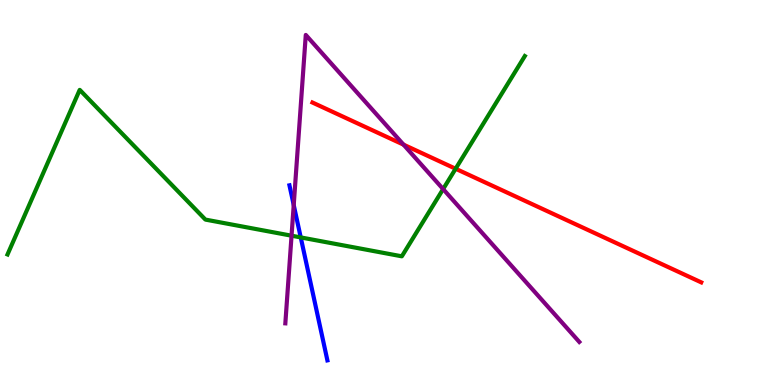[{'lines': ['blue', 'red'], 'intersections': []}, {'lines': ['green', 'red'], 'intersections': [{'x': 5.88, 'y': 5.62}]}, {'lines': ['purple', 'red'], 'intersections': [{'x': 5.21, 'y': 6.24}]}, {'lines': ['blue', 'green'], 'intersections': [{'x': 3.88, 'y': 3.83}]}, {'lines': ['blue', 'purple'], 'intersections': [{'x': 3.79, 'y': 4.67}]}, {'lines': ['green', 'purple'], 'intersections': [{'x': 3.76, 'y': 3.88}, {'x': 5.72, 'y': 5.09}]}]